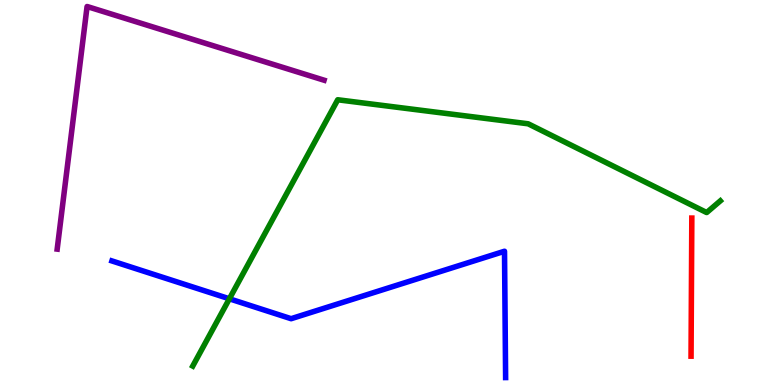[{'lines': ['blue', 'red'], 'intersections': []}, {'lines': ['green', 'red'], 'intersections': []}, {'lines': ['purple', 'red'], 'intersections': []}, {'lines': ['blue', 'green'], 'intersections': [{'x': 2.96, 'y': 2.24}]}, {'lines': ['blue', 'purple'], 'intersections': []}, {'lines': ['green', 'purple'], 'intersections': []}]